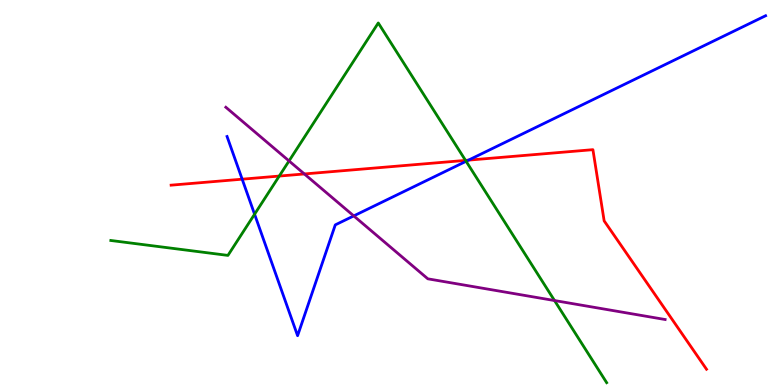[{'lines': ['blue', 'red'], 'intersections': [{'x': 3.12, 'y': 5.35}, {'x': 6.04, 'y': 5.84}]}, {'lines': ['green', 'red'], 'intersections': [{'x': 3.6, 'y': 5.43}, {'x': 6.01, 'y': 5.83}]}, {'lines': ['purple', 'red'], 'intersections': [{'x': 3.93, 'y': 5.48}]}, {'lines': ['blue', 'green'], 'intersections': [{'x': 3.28, 'y': 4.44}, {'x': 6.01, 'y': 5.81}]}, {'lines': ['blue', 'purple'], 'intersections': [{'x': 4.56, 'y': 4.39}]}, {'lines': ['green', 'purple'], 'intersections': [{'x': 3.73, 'y': 5.82}, {'x': 7.16, 'y': 2.19}]}]